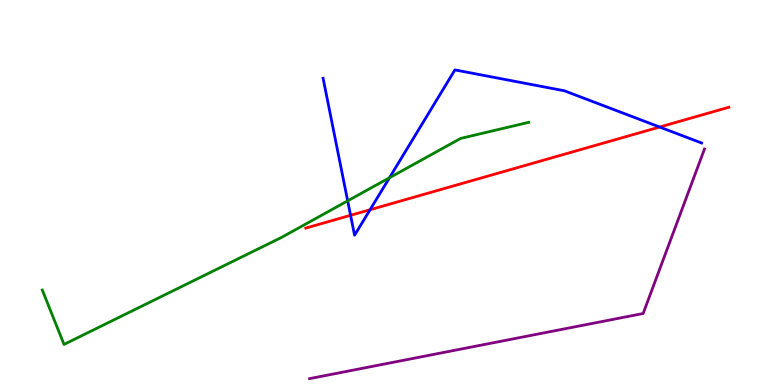[{'lines': ['blue', 'red'], 'intersections': [{'x': 4.52, 'y': 4.41}, {'x': 4.77, 'y': 4.55}, {'x': 8.51, 'y': 6.7}]}, {'lines': ['green', 'red'], 'intersections': []}, {'lines': ['purple', 'red'], 'intersections': []}, {'lines': ['blue', 'green'], 'intersections': [{'x': 4.49, 'y': 4.78}, {'x': 5.03, 'y': 5.38}]}, {'lines': ['blue', 'purple'], 'intersections': []}, {'lines': ['green', 'purple'], 'intersections': []}]